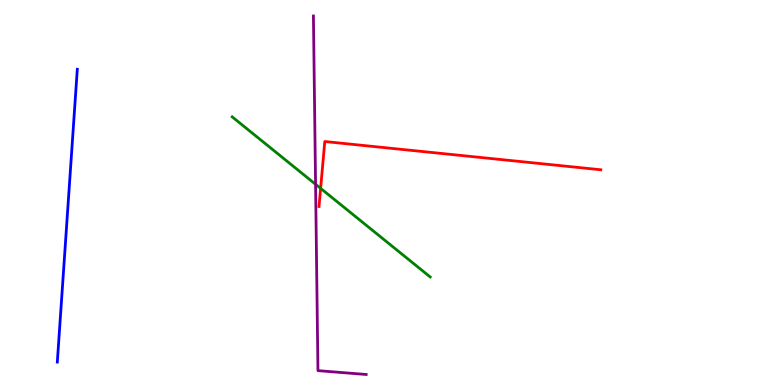[{'lines': ['blue', 'red'], 'intersections': []}, {'lines': ['green', 'red'], 'intersections': [{'x': 4.14, 'y': 5.11}]}, {'lines': ['purple', 'red'], 'intersections': []}, {'lines': ['blue', 'green'], 'intersections': []}, {'lines': ['blue', 'purple'], 'intersections': []}, {'lines': ['green', 'purple'], 'intersections': [{'x': 4.07, 'y': 5.21}]}]